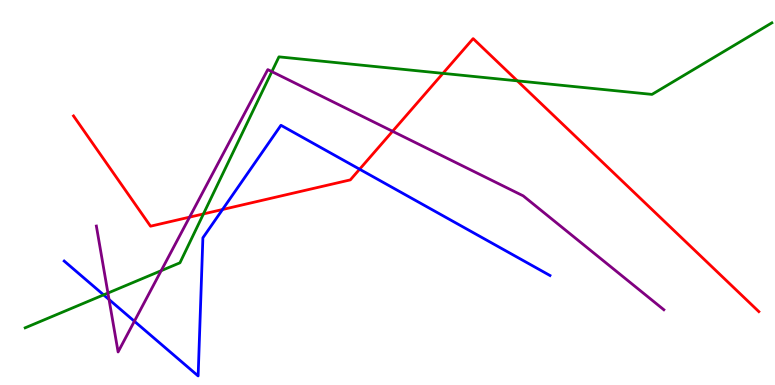[{'lines': ['blue', 'red'], 'intersections': [{'x': 2.87, 'y': 4.56}, {'x': 4.64, 'y': 5.6}]}, {'lines': ['green', 'red'], 'intersections': [{'x': 2.63, 'y': 4.44}, {'x': 5.72, 'y': 8.09}, {'x': 6.68, 'y': 7.9}]}, {'lines': ['purple', 'red'], 'intersections': [{'x': 2.45, 'y': 4.36}, {'x': 5.07, 'y': 6.59}]}, {'lines': ['blue', 'green'], 'intersections': [{'x': 1.34, 'y': 2.34}]}, {'lines': ['blue', 'purple'], 'intersections': [{'x': 1.41, 'y': 2.22}, {'x': 1.73, 'y': 1.66}]}, {'lines': ['green', 'purple'], 'intersections': [{'x': 1.39, 'y': 2.39}, {'x': 2.08, 'y': 2.97}, {'x': 3.51, 'y': 8.14}]}]